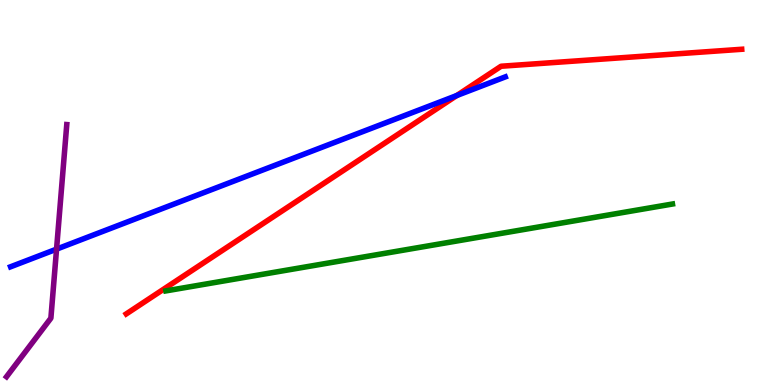[{'lines': ['blue', 'red'], 'intersections': [{'x': 5.89, 'y': 7.52}]}, {'lines': ['green', 'red'], 'intersections': []}, {'lines': ['purple', 'red'], 'intersections': []}, {'lines': ['blue', 'green'], 'intersections': []}, {'lines': ['blue', 'purple'], 'intersections': [{'x': 0.73, 'y': 3.53}]}, {'lines': ['green', 'purple'], 'intersections': []}]